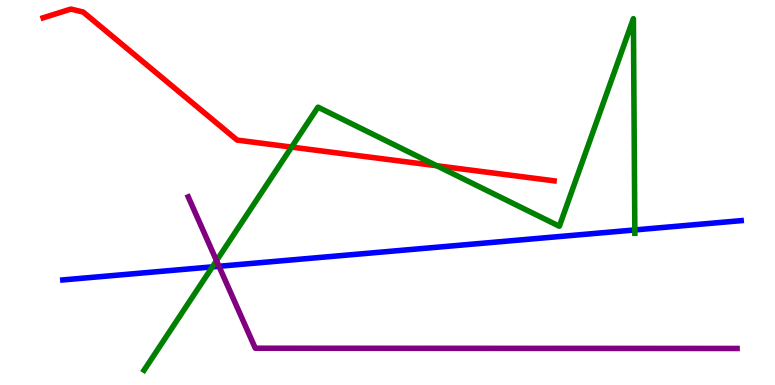[{'lines': ['blue', 'red'], 'intersections': []}, {'lines': ['green', 'red'], 'intersections': [{'x': 3.76, 'y': 6.18}, {'x': 5.64, 'y': 5.69}]}, {'lines': ['purple', 'red'], 'intersections': []}, {'lines': ['blue', 'green'], 'intersections': [{'x': 2.74, 'y': 3.07}, {'x': 8.19, 'y': 4.03}]}, {'lines': ['blue', 'purple'], 'intersections': [{'x': 2.83, 'y': 3.08}]}, {'lines': ['green', 'purple'], 'intersections': [{'x': 2.79, 'y': 3.23}]}]